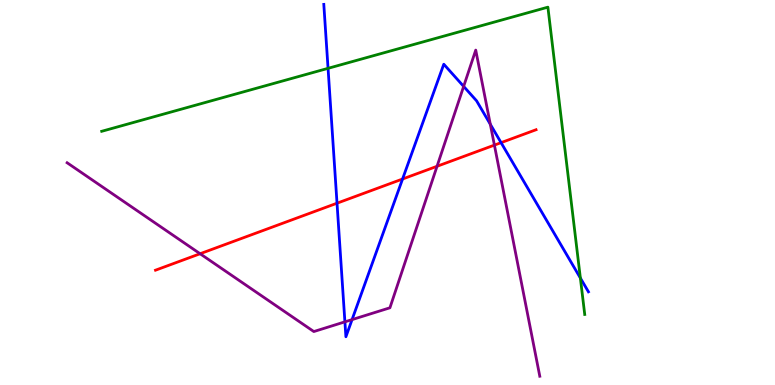[{'lines': ['blue', 'red'], 'intersections': [{'x': 4.35, 'y': 4.72}, {'x': 5.19, 'y': 5.35}, {'x': 6.47, 'y': 6.29}]}, {'lines': ['green', 'red'], 'intersections': []}, {'lines': ['purple', 'red'], 'intersections': [{'x': 2.58, 'y': 3.41}, {'x': 5.64, 'y': 5.68}, {'x': 6.38, 'y': 6.23}]}, {'lines': ['blue', 'green'], 'intersections': [{'x': 4.23, 'y': 8.23}, {'x': 7.49, 'y': 2.78}]}, {'lines': ['blue', 'purple'], 'intersections': [{'x': 4.45, 'y': 1.64}, {'x': 4.54, 'y': 1.7}, {'x': 5.98, 'y': 7.76}, {'x': 6.33, 'y': 6.77}]}, {'lines': ['green', 'purple'], 'intersections': []}]